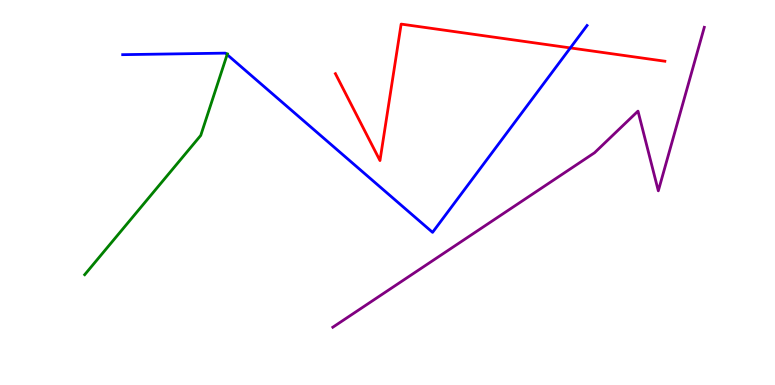[{'lines': ['blue', 'red'], 'intersections': [{'x': 7.36, 'y': 8.76}]}, {'lines': ['green', 'red'], 'intersections': []}, {'lines': ['purple', 'red'], 'intersections': []}, {'lines': ['blue', 'green'], 'intersections': [{'x': 2.93, 'y': 8.58}]}, {'lines': ['blue', 'purple'], 'intersections': []}, {'lines': ['green', 'purple'], 'intersections': []}]